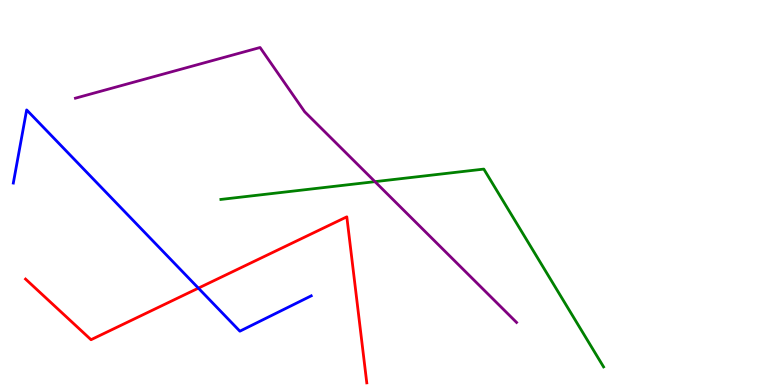[{'lines': ['blue', 'red'], 'intersections': [{'x': 2.56, 'y': 2.52}]}, {'lines': ['green', 'red'], 'intersections': []}, {'lines': ['purple', 'red'], 'intersections': []}, {'lines': ['blue', 'green'], 'intersections': []}, {'lines': ['blue', 'purple'], 'intersections': []}, {'lines': ['green', 'purple'], 'intersections': [{'x': 4.84, 'y': 5.28}]}]